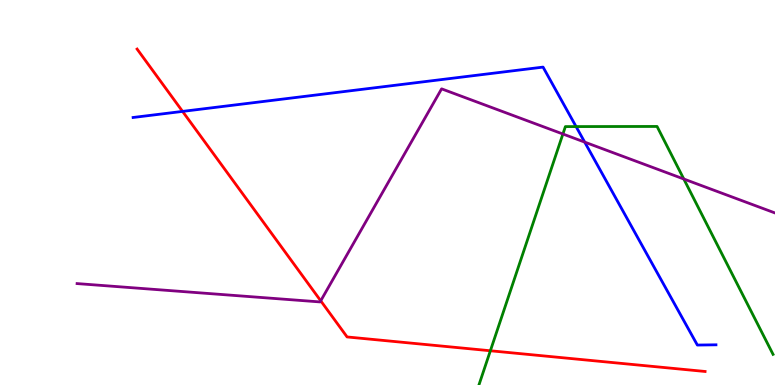[{'lines': ['blue', 'red'], 'intersections': [{'x': 2.36, 'y': 7.11}]}, {'lines': ['green', 'red'], 'intersections': [{'x': 6.33, 'y': 0.889}]}, {'lines': ['purple', 'red'], 'intersections': [{'x': 4.14, 'y': 2.19}]}, {'lines': ['blue', 'green'], 'intersections': [{'x': 7.43, 'y': 6.71}]}, {'lines': ['blue', 'purple'], 'intersections': [{'x': 7.54, 'y': 6.31}]}, {'lines': ['green', 'purple'], 'intersections': [{'x': 7.26, 'y': 6.52}, {'x': 8.82, 'y': 5.35}]}]